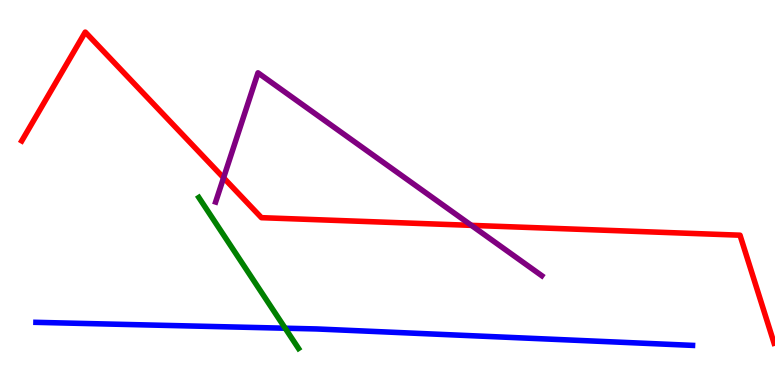[{'lines': ['blue', 'red'], 'intersections': []}, {'lines': ['green', 'red'], 'intersections': []}, {'lines': ['purple', 'red'], 'intersections': [{'x': 2.88, 'y': 5.38}, {'x': 6.08, 'y': 4.15}]}, {'lines': ['blue', 'green'], 'intersections': [{'x': 3.68, 'y': 1.48}]}, {'lines': ['blue', 'purple'], 'intersections': []}, {'lines': ['green', 'purple'], 'intersections': []}]